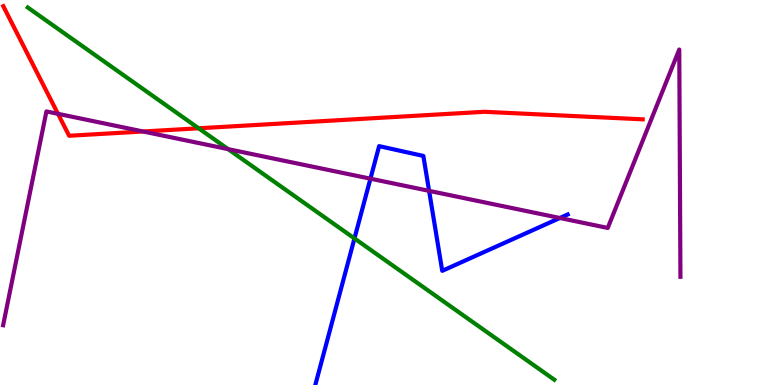[{'lines': ['blue', 'red'], 'intersections': []}, {'lines': ['green', 'red'], 'intersections': [{'x': 2.56, 'y': 6.67}]}, {'lines': ['purple', 'red'], 'intersections': [{'x': 0.748, 'y': 7.04}, {'x': 1.85, 'y': 6.58}]}, {'lines': ['blue', 'green'], 'intersections': [{'x': 4.57, 'y': 3.81}]}, {'lines': ['blue', 'purple'], 'intersections': [{'x': 4.78, 'y': 5.36}, {'x': 5.54, 'y': 5.04}, {'x': 7.22, 'y': 4.34}]}, {'lines': ['green', 'purple'], 'intersections': [{'x': 2.94, 'y': 6.13}]}]